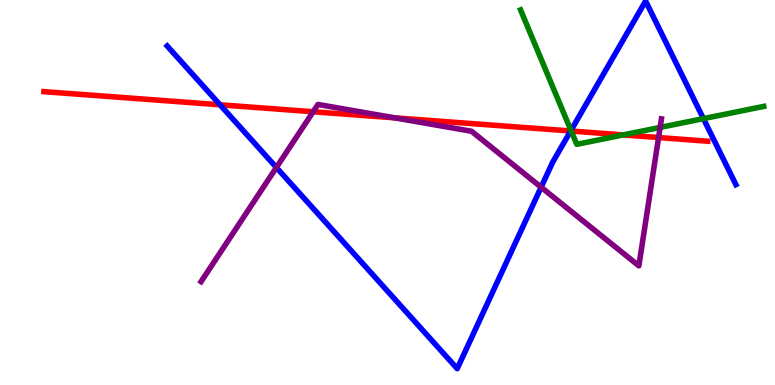[{'lines': ['blue', 'red'], 'intersections': [{'x': 2.84, 'y': 7.28}, {'x': 7.36, 'y': 6.6}]}, {'lines': ['green', 'red'], 'intersections': [{'x': 7.37, 'y': 6.6}, {'x': 8.04, 'y': 6.5}]}, {'lines': ['purple', 'red'], 'intersections': [{'x': 4.04, 'y': 7.1}, {'x': 5.09, 'y': 6.94}, {'x': 8.5, 'y': 6.43}]}, {'lines': ['blue', 'green'], 'intersections': [{'x': 7.37, 'y': 6.61}, {'x': 9.08, 'y': 6.92}]}, {'lines': ['blue', 'purple'], 'intersections': [{'x': 3.57, 'y': 5.65}, {'x': 6.98, 'y': 5.14}]}, {'lines': ['green', 'purple'], 'intersections': [{'x': 8.52, 'y': 6.69}]}]